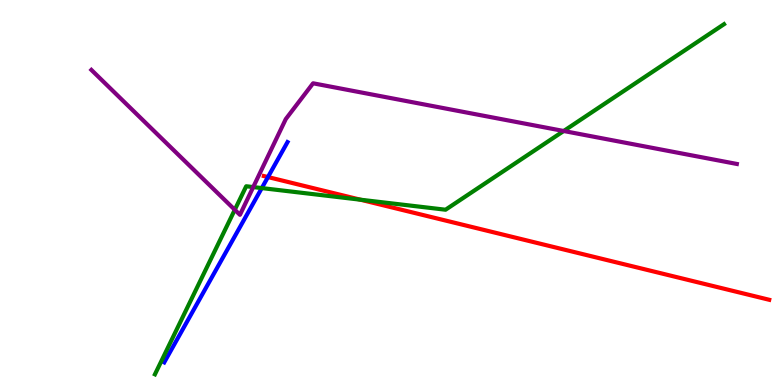[{'lines': ['blue', 'red'], 'intersections': [{'x': 3.46, 'y': 5.4}]}, {'lines': ['green', 'red'], 'intersections': [{'x': 4.65, 'y': 4.81}]}, {'lines': ['purple', 'red'], 'intersections': []}, {'lines': ['blue', 'green'], 'intersections': [{'x': 3.38, 'y': 5.11}]}, {'lines': ['blue', 'purple'], 'intersections': []}, {'lines': ['green', 'purple'], 'intersections': [{'x': 3.03, 'y': 4.55}, {'x': 3.27, 'y': 5.14}, {'x': 7.27, 'y': 6.6}]}]